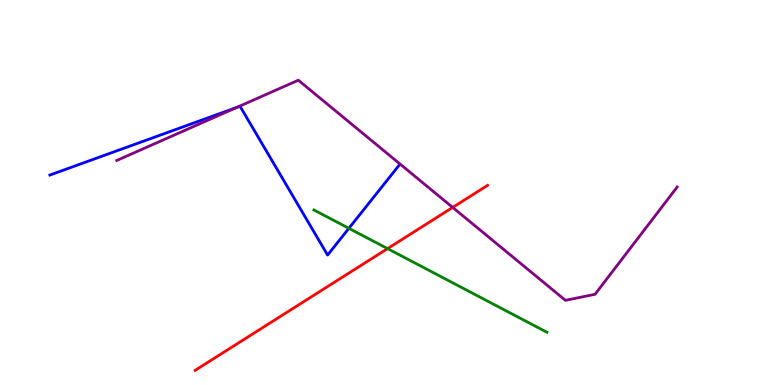[{'lines': ['blue', 'red'], 'intersections': []}, {'lines': ['green', 'red'], 'intersections': [{'x': 5.0, 'y': 3.54}]}, {'lines': ['purple', 'red'], 'intersections': [{'x': 5.84, 'y': 4.61}]}, {'lines': ['blue', 'green'], 'intersections': [{'x': 4.5, 'y': 4.07}]}, {'lines': ['blue', 'purple'], 'intersections': [{'x': 3.06, 'y': 7.21}]}, {'lines': ['green', 'purple'], 'intersections': []}]